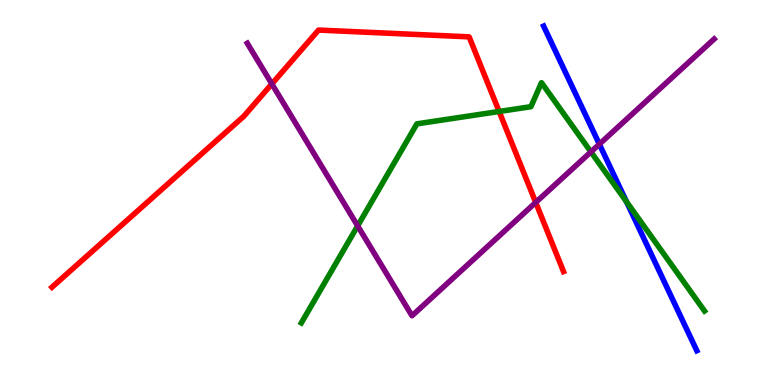[{'lines': ['blue', 'red'], 'intersections': []}, {'lines': ['green', 'red'], 'intersections': [{'x': 6.44, 'y': 7.1}]}, {'lines': ['purple', 'red'], 'intersections': [{'x': 3.51, 'y': 7.82}, {'x': 6.91, 'y': 4.74}]}, {'lines': ['blue', 'green'], 'intersections': [{'x': 8.08, 'y': 4.76}]}, {'lines': ['blue', 'purple'], 'intersections': [{'x': 7.73, 'y': 6.26}]}, {'lines': ['green', 'purple'], 'intersections': [{'x': 4.61, 'y': 4.13}, {'x': 7.62, 'y': 6.05}]}]